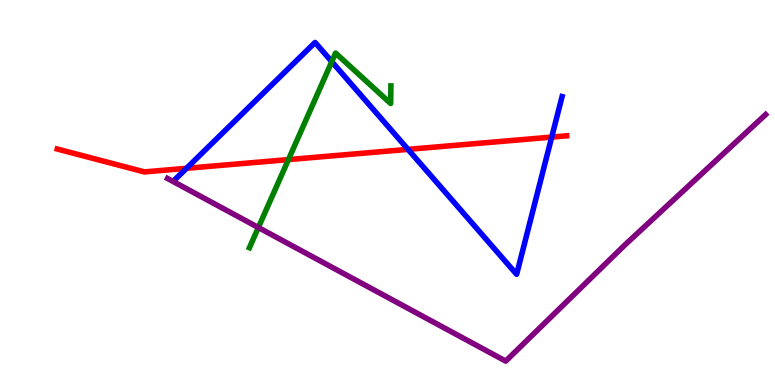[{'lines': ['blue', 'red'], 'intersections': [{'x': 2.41, 'y': 5.63}, {'x': 5.26, 'y': 6.12}, {'x': 7.12, 'y': 6.44}]}, {'lines': ['green', 'red'], 'intersections': [{'x': 3.72, 'y': 5.85}]}, {'lines': ['purple', 'red'], 'intersections': []}, {'lines': ['blue', 'green'], 'intersections': [{'x': 4.28, 'y': 8.4}]}, {'lines': ['blue', 'purple'], 'intersections': []}, {'lines': ['green', 'purple'], 'intersections': [{'x': 3.33, 'y': 4.09}]}]